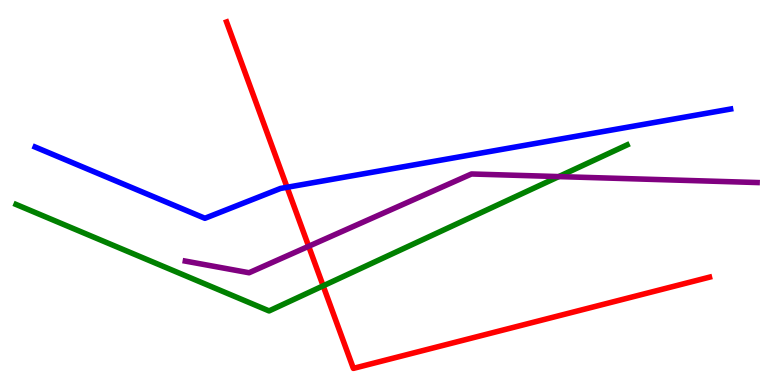[{'lines': ['blue', 'red'], 'intersections': [{'x': 3.7, 'y': 5.14}]}, {'lines': ['green', 'red'], 'intersections': [{'x': 4.17, 'y': 2.58}]}, {'lines': ['purple', 'red'], 'intersections': [{'x': 3.98, 'y': 3.6}]}, {'lines': ['blue', 'green'], 'intersections': []}, {'lines': ['blue', 'purple'], 'intersections': []}, {'lines': ['green', 'purple'], 'intersections': [{'x': 7.21, 'y': 5.41}]}]